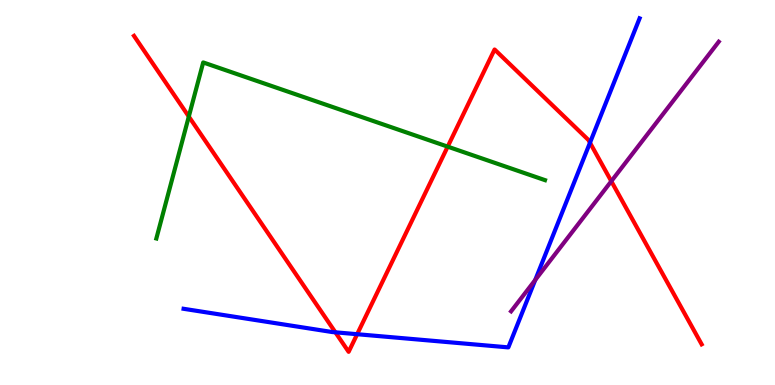[{'lines': ['blue', 'red'], 'intersections': [{'x': 4.33, 'y': 1.37}, {'x': 4.61, 'y': 1.32}, {'x': 7.61, 'y': 6.29}]}, {'lines': ['green', 'red'], 'intersections': [{'x': 2.44, 'y': 6.97}, {'x': 5.78, 'y': 6.19}]}, {'lines': ['purple', 'red'], 'intersections': [{'x': 7.89, 'y': 5.29}]}, {'lines': ['blue', 'green'], 'intersections': []}, {'lines': ['blue', 'purple'], 'intersections': [{'x': 6.91, 'y': 2.73}]}, {'lines': ['green', 'purple'], 'intersections': []}]